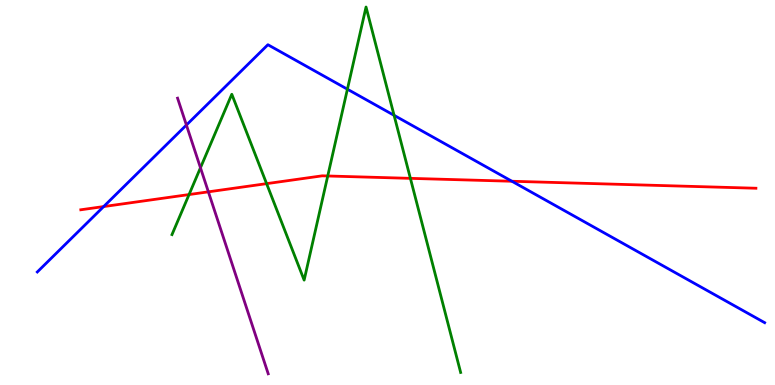[{'lines': ['blue', 'red'], 'intersections': [{'x': 1.34, 'y': 4.63}, {'x': 6.61, 'y': 5.29}]}, {'lines': ['green', 'red'], 'intersections': [{'x': 2.44, 'y': 4.95}, {'x': 3.44, 'y': 5.23}, {'x': 4.23, 'y': 5.43}, {'x': 5.3, 'y': 5.37}]}, {'lines': ['purple', 'red'], 'intersections': [{'x': 2.69, 'y': 5.02}]}, {'lines': ['blue', 'green'], 'intersections': [{'x': 4.48, 'y': 7.68}, {'x': 5.08, 'y': 7.0}]}, {'lines': ['blue', 'purple'], 'intersections': [{'x': 2.41, 'y': 6.75}]}, {'lines': ['green', 'purple'], 'intersections': [{'x': 2.59, 'y': 5.64}]}]